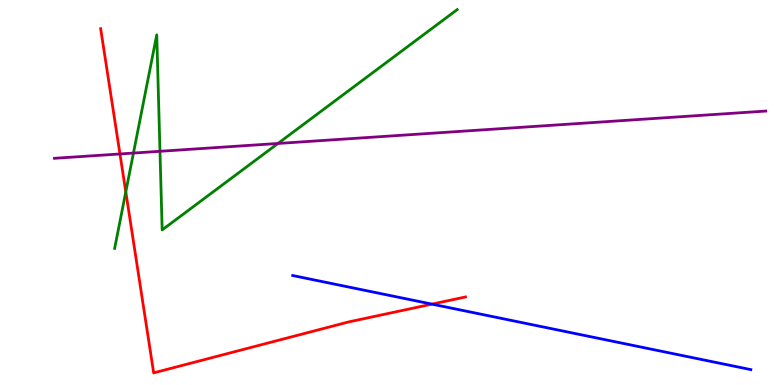[{'lines': ['blue', 'red'], 'intersections': [{'x': 5.57, 'y': 2.1}]}, {'lines': ['green', 'red'], 'intersections': [{'x': 1.62, 'y': 5.02}]}, {'lines': ['purple', 'red'], 'intersections': [{'x': 1.55, 'y': 6.0}]}, {'lines': ['blue', 'green'], 'intersections': []}, {'lines': ['blue', 'purple'], 'intersections': []}, {'lines': ['green', 'purple'], 'intersections': [{'x': 1.72, 'y': 6.02}, {'x': 2.06, 'y': 6.07}, {'x': 3.59, 'y': 6.27}]}]